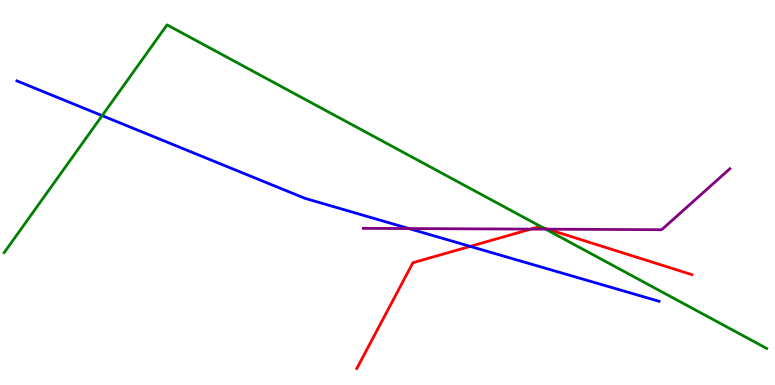[{'lines': ['blue', 'red'], 'intersections': [{'x': 6.07, 'y': 3.6}]}, {'lines': ['green', 'red'], 'intersections': [{'x': 7.0, 'y': 4.09}]}, {'lines': ['purple', 'red'], 'intersections': [{'x': 6.85, 'y': 4.05}, {'x': 7.07, 'y': 4.05}]}, {'lines': ['blue', 'green'], 'intersections': [{'x': 1.32, 'y': 7.0}]}, {'lines': ['blue', 'purple'], 'intersections': [{'x': 5.28, 'y': 4.06}]}, {'lines': ['green', 'purple'], 'intersections': [{'x': 7.04, 'y': 4.05}]}]